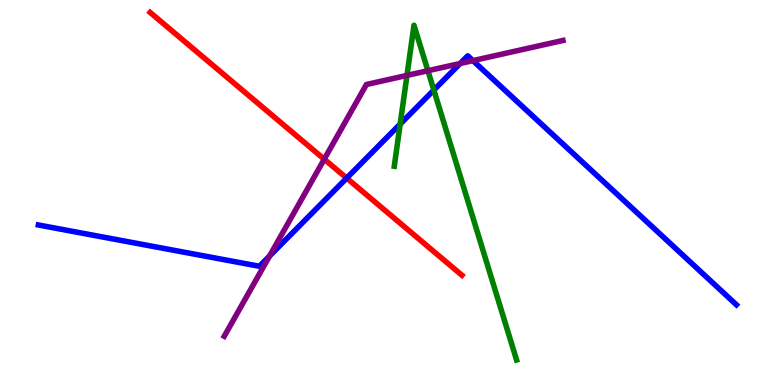[{'lines': ['blue', 'red'], 'intersections': [{'x': 4.47, 'y': 5.37}]}, {'lines': ['green', 'red'], 'intersections': []}, {'lines': ['purple', 'red'], 'intersections': [{'x': 4.18, 'y': 5.87}]}, {'lines': ['blue', 'green'], 'intersections': [{'x': 5.16, 'y': 6.78}, {'x': 5.6, 'y': 7.66}]}, {'lines': ['blue', 'purple'], 'intersections': [{'x': 3.48, 'y': 3.35}, {'x': 5.94, 'y': 8.35}, {'x': 6.1, 'y': 8.43}]}, {'lines': ['green', 'purple'], 'intersections': [{'x': 5.25, 'y': 8.04}, {'x': 5.52, 'y': 8.16}]}]